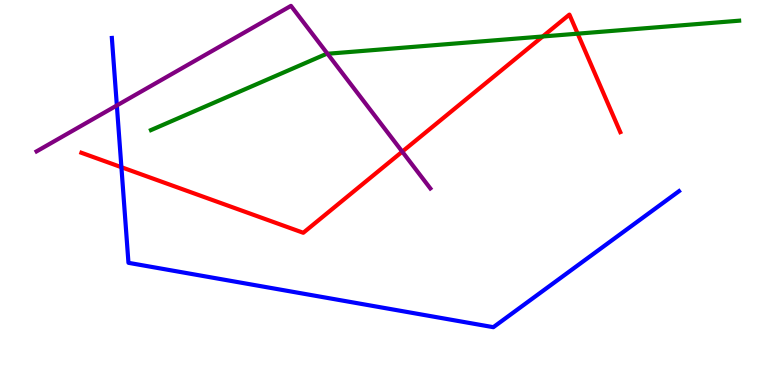[{'lines': ['blue', 'red'], 'intersections': [{'x': 1.57, 'y': 5.66}]}, {'lines': ['green', 'red'], 'intersections': [{'x': 7.0, 'y': 9.05}, {'x': 7.45, 'y': 9.13}]}, {'lines': ['purple', 'red'], 'intersections': [{'x': 5.19, 'y': 6.06}]}, {'lines': ['blue', 'green'], 'intersections': []}, {'lines': ['blue', 'purple'], 'intersections': [{'x': 1.51, 'y': 7.26}]}, {'lines': ['green', 'purple'], 'intersections': [{'x': 4.23, 'y': 8.6}]}]